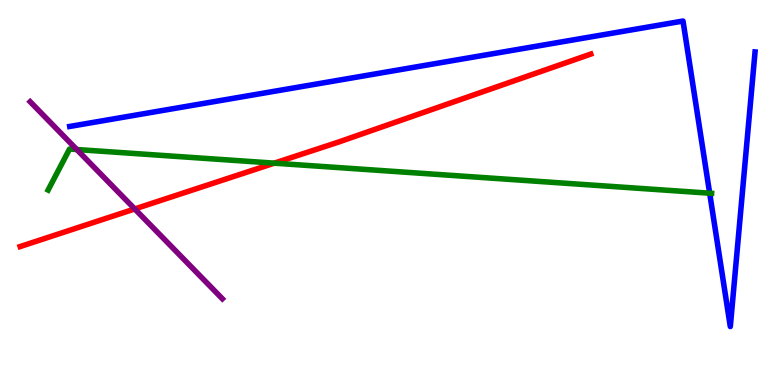[{'lines': ['blue', 'red'], 'intersections': []}, {'lines': ['green', 'red'], 'intersections': [{'x': 3.54, 'y': 5.76}]}, {'lines': ['purple', 'red'], 'intersections': [{'x': 1.74, 'y': 4.57}]}, {'lines': ['blue', 'green'], 'intersections': [{'x': 9.16, 'y': 4.98}]}, {'lines': ['blue', 'purple'], 'intersections': []}, {'lines': ['green', 'purple'], 'intersections': [{'x': 0.991, 'y': 6.12}]}]